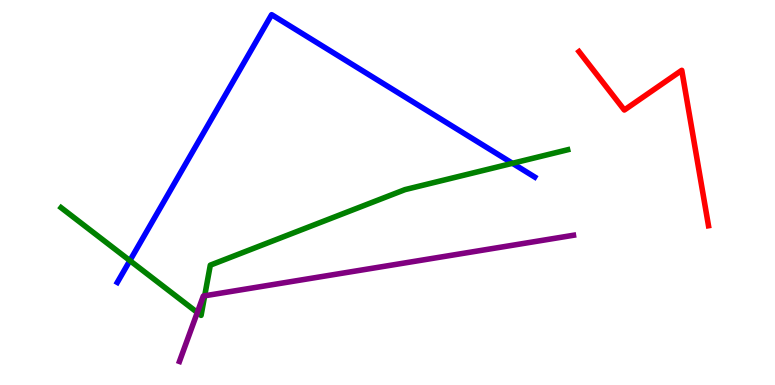[{'lines': ['blue', 'red'], 'intersections': []}, {'lines': ['green', 'red'], 'intersections': []}, {'lines': ['purple', 'red'], 'intersections': []}, {'lines': ['blue', 'green'], 'intersections': [{'x': 1.68, 'y': 3.23}, {'x': 6.61, 'y': 5.76}]}, {'lines': ['blue', 'purple'], 'intersections': []}, {'lines': ['green', 'purple'], 'intersections': [{'x': 2.55, 'y': 1.88}, {'x': 2.64, 'y': 2.32}]}]